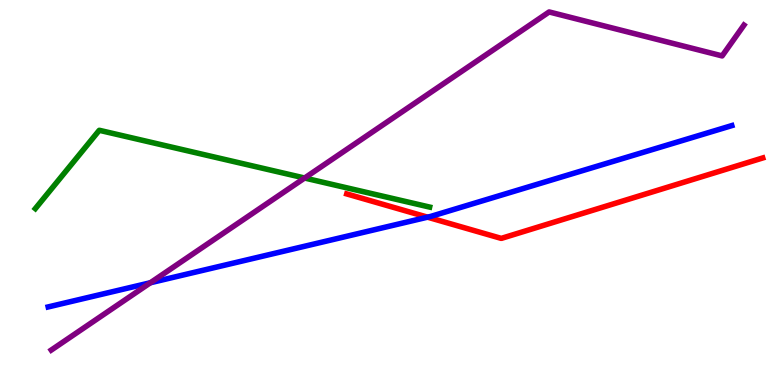[{'lines': ['blue', 'red'], 'intersections': [{'x': 5.52, 'y': 4.36}]}, {'lines': ['green', 'red'], 'intersections': []}, {'lines': ['purple', 'red'], 'intersections': []}, {'lines': ['blue', 'green'], 'intersections': []}, {'lines': ['blue', 'purple'], 'intersections': [{'x': 1.94, 'y': 2.66}]}, {'lines': ['green', 'purple'], 'intersections': [{'x': 3.93, 'y': 5.38}]}]